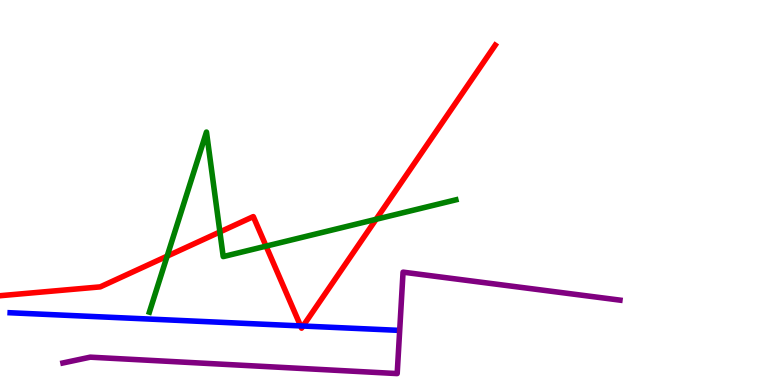[{'lines': ['blue', 'red'], 'intersections': [{'x': 3.88, 'y': 1.53}, {'x': 3.91, 'y': 1.53}]}, {'lines': ['green', 'red'], 'intersections': [{'x': 2.16, 'y': 3.35}, {'x': 2.84, 'y': 3.98}, {'x': 3.43, 'y': 3.61}, {'x': 4.85, 'y': 4.3}]}, {'lines': ['purple', 'red'], 'intersections': []}, {'lines': ['blue', 'green'], 'intersections': []}, {'lines': ['blue', 'purple'], 'intersections': []}, {'lines': ['green', 'purple'], 'intersections': []}]